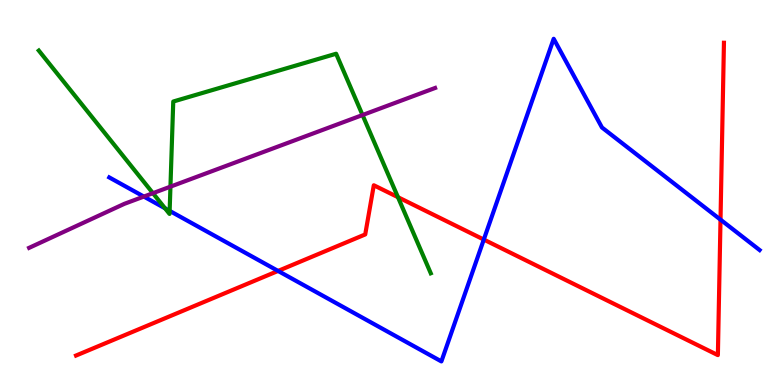[{'lines': ['blue', 'red'], 'intersections': [{'x': 3.59, 'y': 2.96}, {'x': 6.24, 'y': 3.78}, {'x': 9.3, 'y': 4.29}]}, {'lines': ['green', 'red'], 'intersections': [{'x': 5.13, 'y': 4.88}]}, {'lines': ['purple', 'red'], 'intersections': []}, {'lines': ['blue', 'green'], 'intersections': [{'x': 2.13, 'y': 4.59}, {'x': 2.19, 'y': 4.52}]}, {'lines': ['blue', 'purple'], 'intersections': [{'x': 1.86, 'y': 4.89}]}, {'lines': ['green', 'purple'], 'intersections': [{'x': 1.97, 'y': 4.98}, {'x': 2.2, 'y': 5.15}, {'x': 4.68, 'y': 7.01}]}]